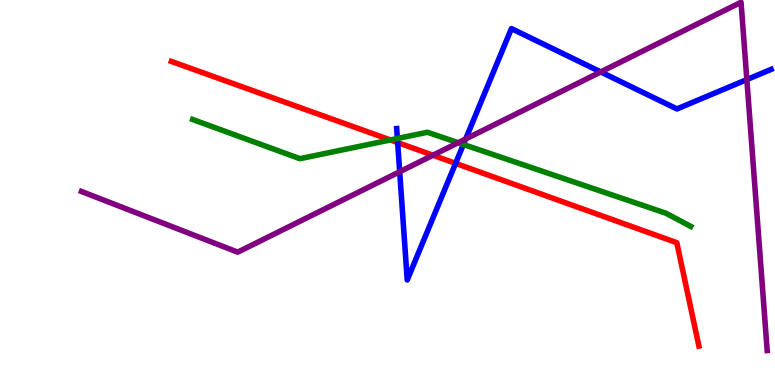[{'lines': ['blue', 'red'], 'intersections': [{'x': 5.13, 'y': 6.3}, {'x': 5.88, 'y': 5.76}]}, {'lines': ['green', 'red'], 'intersections': [{'x': 5.04, 'y': 6.36}]}, {'lines': ['purple', 'red'], 'intersections': [{'x': 5.59, 'y': 5.97}]}, {'lines': ['blue', 'green'], 'intersections': [{'x': 5.13, 'y': 6.4}, {'x': 5.98, 'y': 6.25}]}, {'lines': ['blue', 'purple'], 'intersections': [{'x': 5.16, 'y': 5.54}, {'x': 6.01, 'y': 6.39}, {'x': 7.75, 'y': 8.13}, {'x': 9.64, 'y': 7.93}]}, {'lines': ['green', 'purple'], 'intersections': [{'x': 5.91, 'y': 6.29}]}]